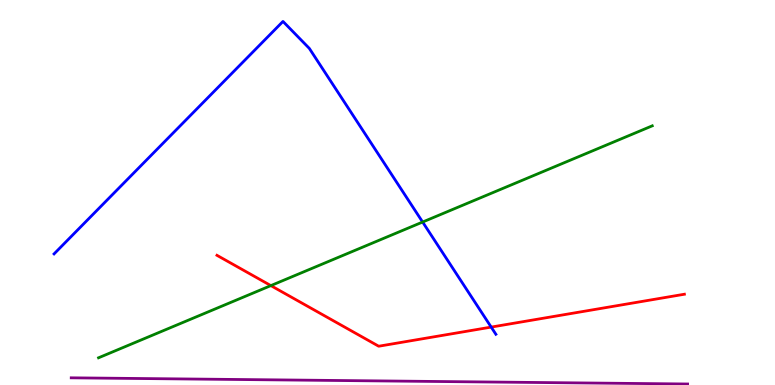[{'lines': ['blue', 'red'], 'intersections': [{'x': 6.34, 'y': 1.5}]}, {'lines': ['green', 'red'], 'intersections': [{'x': 3.49, 'y': 2.58}]}, {'lines': ['purple', 'red'], 'intersections': []}, {'lines': ['blue', 'green'], 'intersections': [{'x': 5.45, 'y': 4.23}]}, {'lines': ['blue', 'purple'], 'intersections': []}, {'lines': ['green', 'purple'], 'intersections': []}]